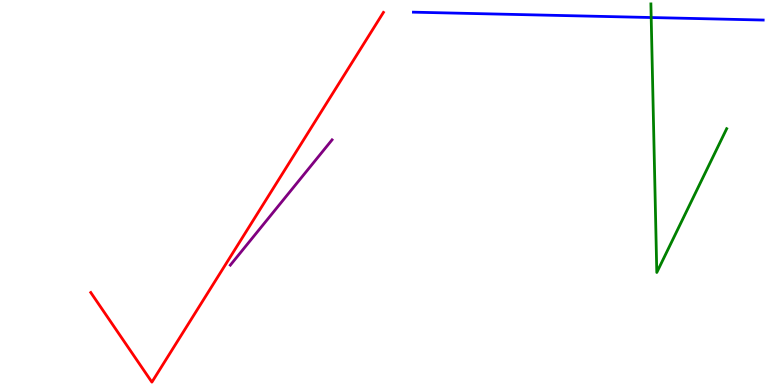[{'lines': ['blue', 'red'], 'intersections': []}, {'lines': ['green', 'red'], 'intersections': []}, {'lines': ['purple', 'red'], 'intersections': []}, {'lines': ['blue', 'green'], 'intersections': [{'x': 8.4, 'y': 9.54}]}, {'lines': ['blue', 'purple'], 'intersections': []}, {'lines': ['green', 'purple'], 'intersections': []}]